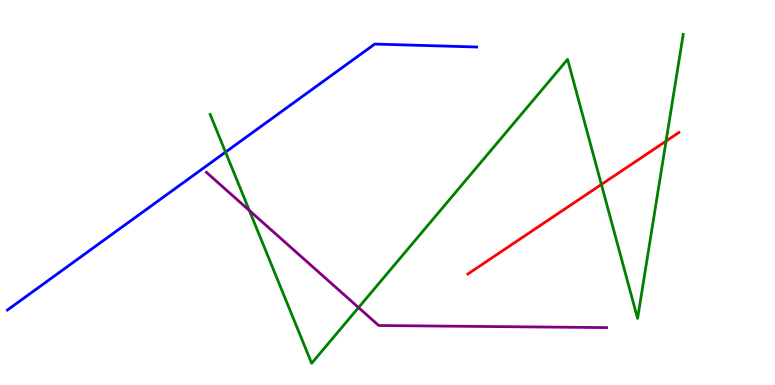[{'lines': ['blue', 'red'], 'intersections': []}, {'lines': ['green', 'red'], 'intersections': [{'x': 7.76, 'y': 5.21}, {'x': 8.59, 'y': 6.33}]}, {'lines': ['purple', 'red'], 'intersections': []}, {'lines': ['blue', 'green'], 'intersections': [{'x': 2.91, 'y': 6.05}]}, {'lines': ['blue', 'purple'], 'intersections': []}, {'lines': ['green', 'purple'], 'intersections': [{'x': 3.22, 'y': 4.53}, {'x': 4.63, 'y': 2.01}]}]